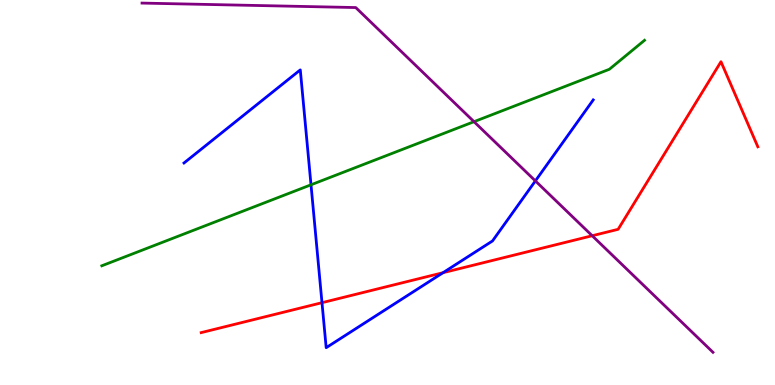[{'lines': ['blue', 'red'], 'intersections': [{'x': 4.15, 'y': 2.14}, {'x': 5.72, 'y': 2.92}]}, {'lines': ['green', 'red'], 'intersections': []}, {'lines': ['purple', 'red'], 'intersections': [{'x': 7.64, 'y': 3.88}]}, {'lines': ['blue', 'green'], 'intersections': [{'x': 4.01, 'y': 5.2}]}, {'lines': ['blue', 'purple'], 'intersections': [{'x': 6.91, 'y': 5.3}]}, {'lines': ['green', 'purple'], 'intersections': [{'x': 6.12, 'y': 6.84}]}]